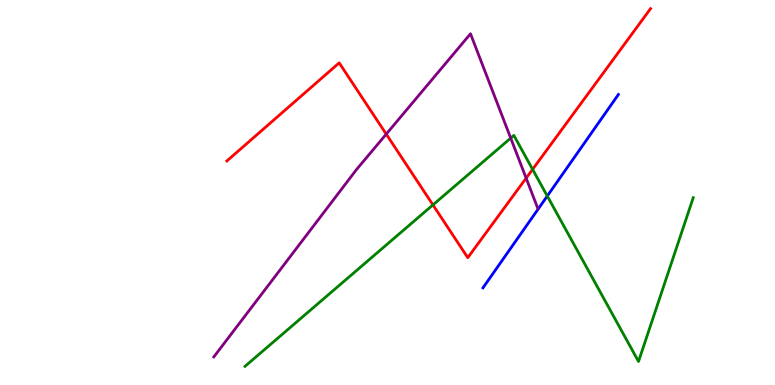[{'lines': ['blue', 'red'], 'intersections': []}, {'lines': ['green', 'red'], 'intersections': [{'x': 5.59, 'y': 4.68}, {'x': 6.87, 'y': 5.6}]}, {'lines': ['purple', 'red'], 'intersections': [{'x': 4.98, 'y': 6.52}, {'x': 6.79, 'y': 5.37}]}, {'lines': ['blue', 'green'], 'intersections': [{'x': 7.06, 'y': 4.91}]}, {'lines': ['blue', 'purple'], 'intersections': []}, {'lines': ['green', 'purple'], 'intersections': [{'x': 6.59, 'y': 6.41}]}]